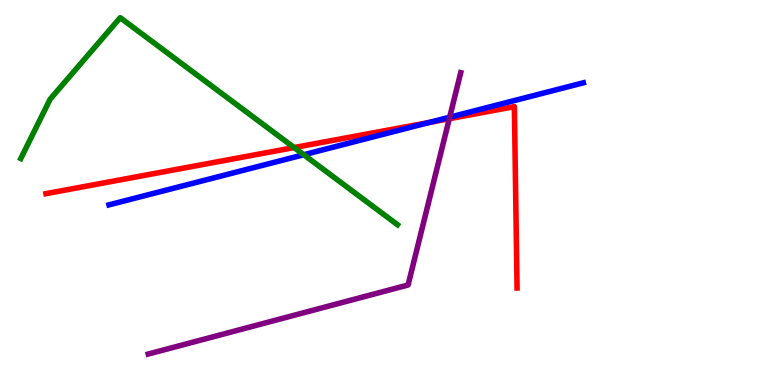[{'lines': ['blue', 'red'], 'intersections': [{'x': 5.54, 'y': 6.82}]}, {'lines': ['green', 'red'], 'intersections': [{'x': 3.8, 'y': 6.17}]}, {'lines': ['purple', 'red'], 'intersections': [{'x': 5.8, 'y': 6.92}]}, {'lines': ['blue', 'green'], 'intersections': [{'x': 3.92, 'y': 5.98}]}, {'lines': ['blue', 'purple'], 'intersections': [{'x': 5.8, 'y': 6.96}]}, {'lines': ['green', 'purple'], 'intersections': []}]